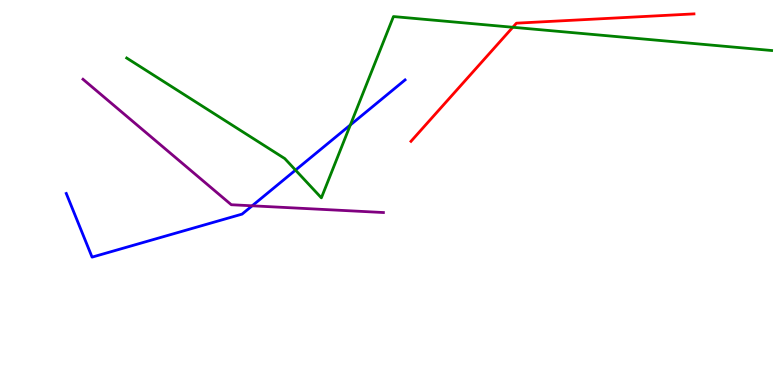[{'lines': ['blue', 'red'], 'intersections': []}, {'lines': ['green', 'red'], 'intersections': [{'x': 6.62, 'y': 9.29}]}, {'lines': ['purple', 'red'], 'intersections': []}, {'lines': ['blue', 'green'], 'intersections': [{'x': 3.81, 'y': 5.58}, {'x': 4.52, 'y': 6.75}]}, {'lines': ['blue', 'purple'], 'intersections': [{'x': 3.25, 'y': 4.65}]}, {'lines': ['green', 'purple'], 'intersections': []}]